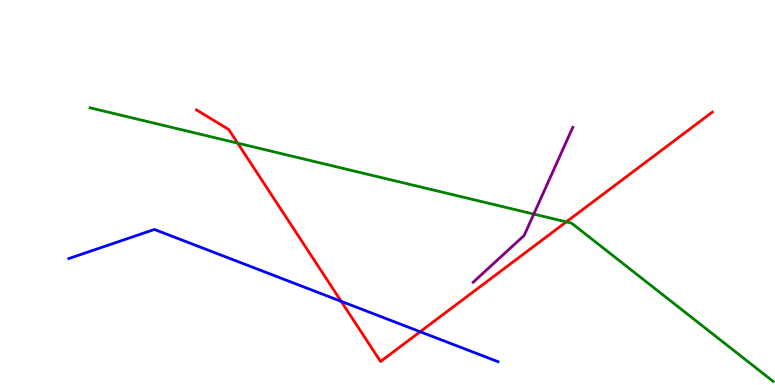[{'lines': ['blue', 'red'], 'intersections': [{'x': 4.4, 'y': 2.17}, {'x': 5.42, 'y': 1.38}]}, {'lines': ['green', 'red'], 'intersections': [{'x': 3.07, 'y': 6.28}, {'x': 7.31, 'y': 4.24}]}, {'lines': ['purple', 'red'], 'intersections': []}, {'lines': ['blue', 'green'], 'intersections': []}, {'lines': ['blue', 'purple'], 'intersections': []}, {'lines': ['green', 'purple'], 'intersections': [{'x': 6.89, 'y': 4.44}]}]